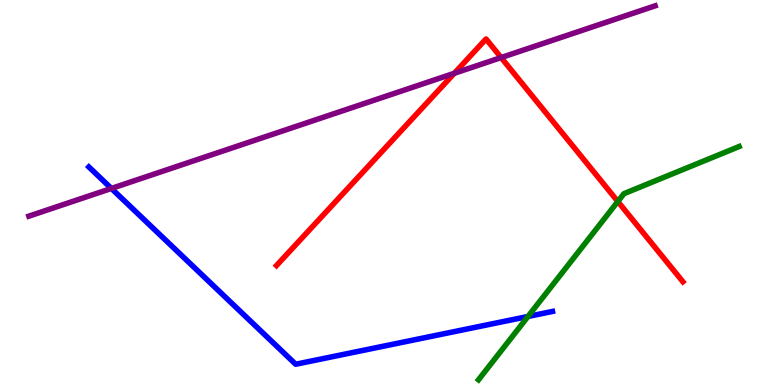[{'lines': ['blue', 'red'], 'intersections': []}, {'lines': ['green', 'red'], 'intersections': [{'x': 7.97, 'y': 4.77}]}, {'lines': ['purple', 'red'], 'intersections': [{'x': 5.86, 'y': 8.1}, {'x': 6.47, 'y': 8.5}]}, {'lines': ['blue', 'green'], 'intersections': [{'x': 6.81, 'y': 1.78}]}, {'lines': ['blue', 'purple'], 'intersections': [{'x': 1.44, 'y': 5.11}]}, {'lines': ['green', 'purple'], 'intersections': []}]